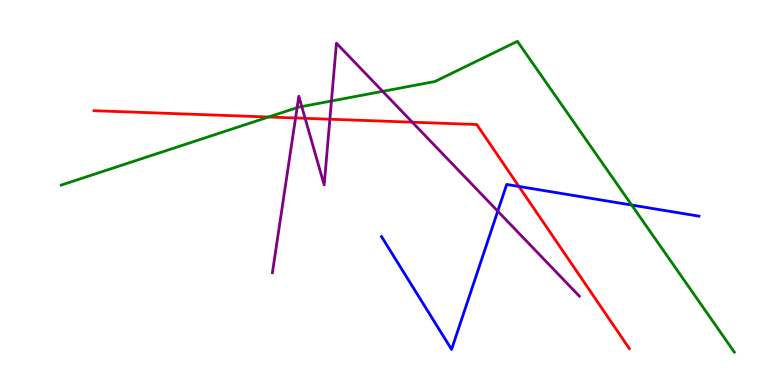[{'lines': ['blue', 'red'], 'intersections': [{'x': 6.7, 'y': 5.16}]}, {'lines': ['green', 'red'], 'intersections': [{'x': 3.47, 'y': 6.96}]}, {'lines': ['purple', 'red'], 'intersections': [{'x': 3.81, 'y': 6.94}, {'x': 3.94, 'y': 6.93}, {'x': 4.26, 'y': 6.9}, {'x': 5.32, 'y': 6.83}]}, {'lines': ['blue', 'green'], 'intersections': [{'x': 8.15, 'y': 4.67}]}, {'lines': ['blue', 'purple'], 'intersections': [{'x': 6.42, 'y': 4.51}]}, {'lines': ['green', 'purple'], 'intersections': [{'x': 3.83, 'y': 7.2}, {'x': 3.89, 'y': 7.23}, {'x': 4.28, 'y': 7.38}, {'x': 4.94, 'y': 7.63}]}]